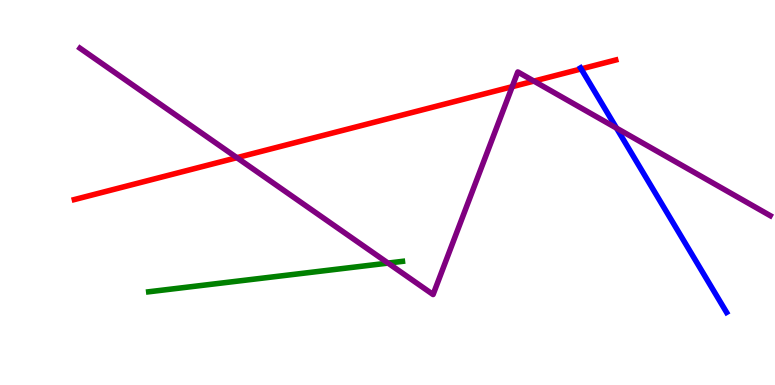[{'lines': ['blue', 'red'], 'intersections': [{'x': 7.5, 'y': 8.21}]}, {'lines': ['green', 'red'], 'intersections': []}, {'lines': ['purple', 'red'], 'intersections': [{'x': 3.06, 'y': 5.9}, {'x': 6.61, 'y': 7.75}, {'x': 6.89, 'y': 7.89}]}, {'lines': ['blue', 'green'], 'intersections': []}, {'lines': ['blue', 'purple'], 'intersections': [{'x': 7.96, 'y': 6.67}]}, {'lines': ['green', 'purple'], 'intersections': [{'x': 5.01, 'y': 3.17}]}]